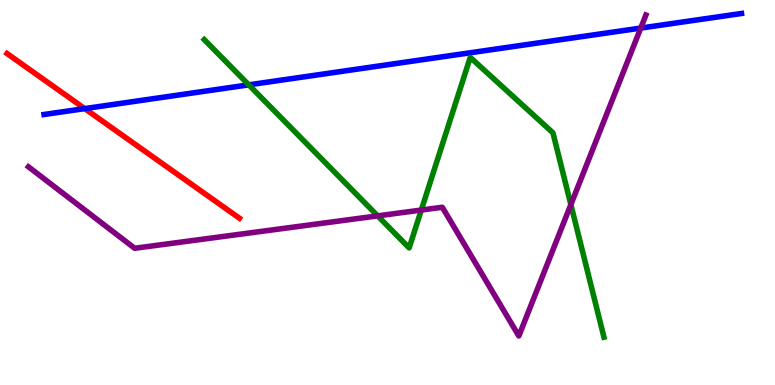[{'lines': ['blue', 'red'], 'intersections': [{'x': 1.09, 'y': 7.18}]}, {'lines': ['green', 'red'], 'intersections': []}, {'lines': ['purple', 'red'], 'intersections': []}, {'lines': ['blue', 'green'], 'intersections': [{'x': 3.21, 'y': 7.8}]}, {'lines': ['blue', 'purple'], 'intersections': [{'x': 8.27, 'y': 9.27}]}, {'lines': ['green', 'purple'], 'intersections': [{'x': 4.87, 'y': 4.39}, {'x': 5.44, 'y': 4.54}, {'x': 7.37, 'y': 4.69}]}]